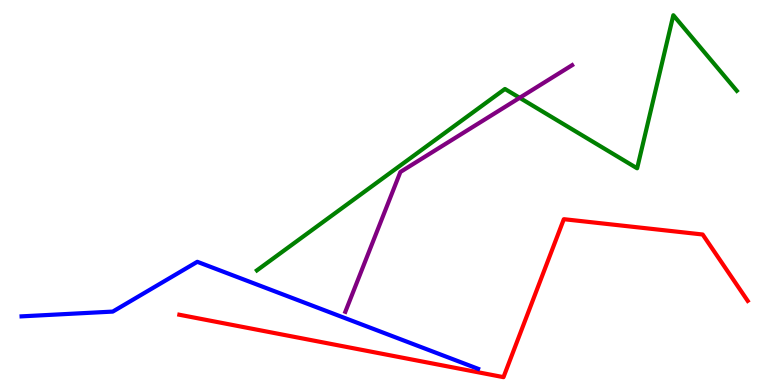[{'lines': ['blue', 'red'], 'intersections': []}, {'lines': ['green', 'red'], 'intersections': []}, {'lines': ['purple', 'red'], 'intersections': []}, {'lines': ['blue', 'green'], 'intersections': []}, {'lines': ['blue', 'purple'], 'intersections': []}, {'lines': ['green', 'purple'], 'intersections': [{'x': 6.71, 'y': 7.46}]}]